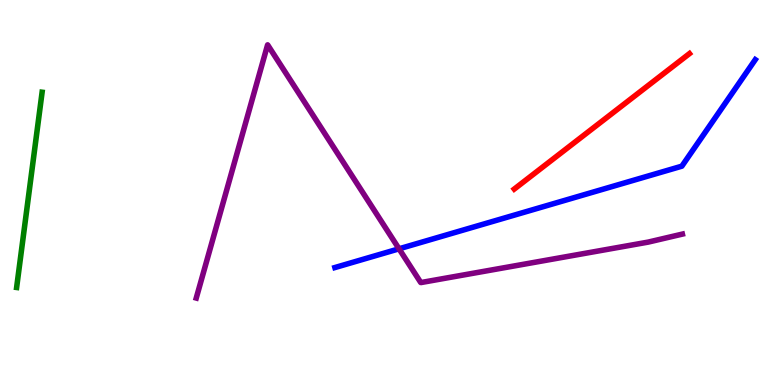[{'lines': ['blue', 'red'], 'intersections': []}, {'lines': ['green', 'red'], 'intersections': []}, {'lines': ['purple', 'red'], 'intersections': []}, {'lines': ['blue', 'green'], 'intersections': []}, {'lines': ['blue', 'purple'], 'intersections': [{'x': 5.15, 'y': 3.54}]}, {'lines': ['green', 'purple'], 'intersections': []}]